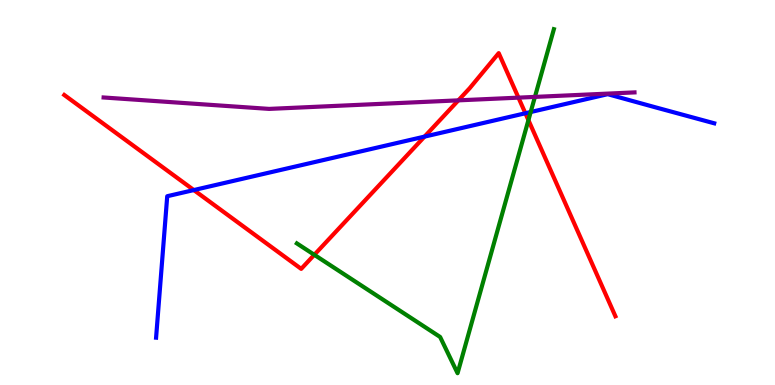[{'lines': ['blue', 'red'], 'intersections': [{'x': 2.5, 'y': 5.06}, {'x': 5.48, 'y': 6.45}, {'x': 6.78, 'y': 7.06}]}, {'lines': ['green', 'red'], 'intersections': [{'x': 4.06, 'y': 3.38}, {'x': 6.82, 'y': 6.88}]}, {'lines': ['purple', 'red'], 'intersections': [{'x': 5.91, 'y': 7.39}, {'x': 6.69, 'y': 7.46}]}, {'lines': ['blue', 'green'], 'intersections': [{'x': 6.85, 'y': 7.09}]}, {'lines': ['blue', 'purple'], 'intersections': []}, {'lines': ['green', 'purple'], 'intersections': [{'x': 6.9, 'y': 7.48}]}]